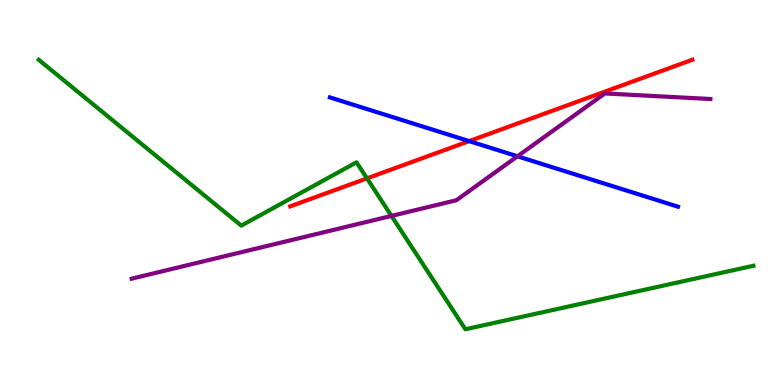[{'lines': ['blue', 'red'], 'intersections': [{'x': 6.05, 'y': 6.33}]}, {'lines': ['green', 'red'], 'intersections': [{'x': 4.74, 'y': 5.37}]}, {'lines': ['purple', 'red'], 'intersections': []}, {'lines': ['blue', 'green'], 'intersections': []}, {'lines': ['blue', 'purple'], 'intersections': [{'x': 6.68, 'y': 5.94}]}, {'lines': ['green', 'purple'], 'intersections': [{'x': 5.05, 'y': 4.39}]}]